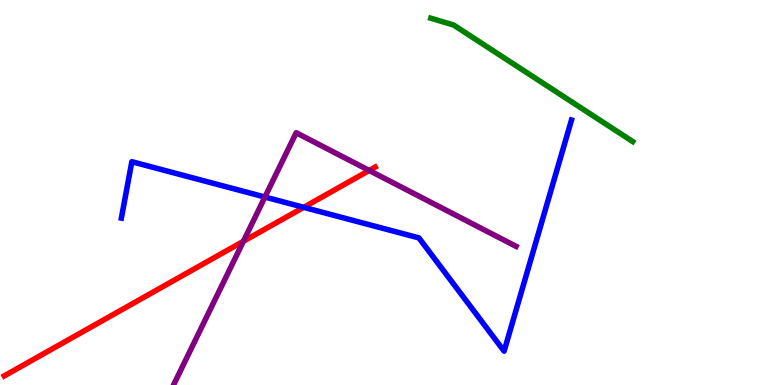[{'lines': ['blue', 'red'], 'intersections': [{'x': 3.92, 'y': 4.61}]}, {'lines': ['green', 'red'], 'intersections': []}, {'lines': ['purple', 'red'], 'intersections': [{'x': 3.14, 'y': 3.73}, {'x': 4.76, 'y': 5.57}]}, {'lines': ['blue', 'green'], 'intersections': []}, {'lines': ['blue', 'purple'], 'intersections': [{'x': 3.42, 'y': 4.88}]}, {'lines': ['green', 'purple'], 'intersections': []}]